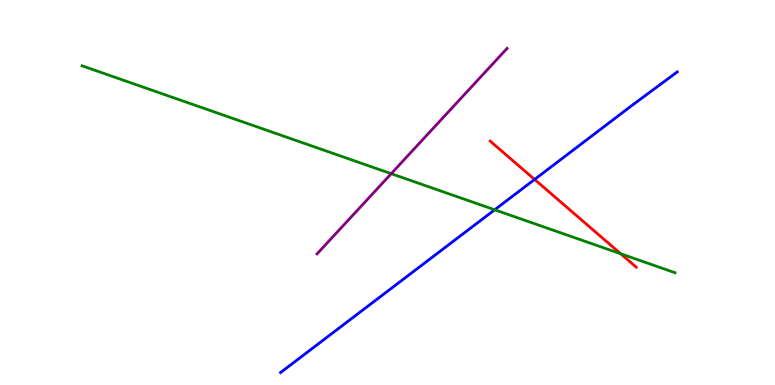[{'lines': ['blue', 'red'], 'intersections': [{'x': 6.9, 'y': 5.34}]}, {'lines': ['green', 'red'], 'intersections': [{'x': 8.01, 'y': 3.41}]}, {'lines': ['purple', 'red'], 'intersections': []}, {'lines': ['blue', 'green'], 'intersections': [{'x': 6.38, 'y': 4.55}]}, {'lines': ['blue', 'purple'], 'intersections': []}, {'lines': ['green', 'purple'], 'intersections': [{'x': 5.05, 'y': 5.49}]}]